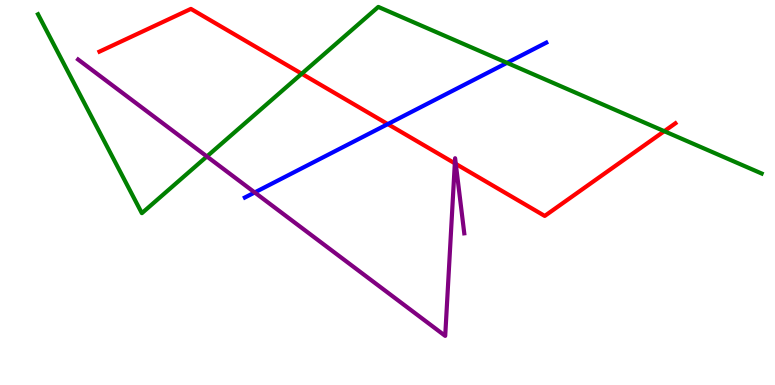[{'lines': ['blue', 'red'], 'intersections': [{'x': 5.0, 'y': 6.78}]}, {'lines': ['green', 'red'], 'intersections': [{'x': 3.89, 'y': 8.08}, {'x': 8.57, 'y': 6.59}]}, {'lines': ['purple', 'red'], 'intersections': [{'x': 5.87, 'y': 5.76}, {'x': 5.88, 'y': 5.74}]}, {'lines': ['blue', 'green'], 'intersections': [{'x': 6.54, 'y': 8.37}]}, {'lines': ['blue', 'purple'], 'intersections': [{'x': 3.29, 'y': 5.0}]}, {'lines': ['green', 'purple'], 'intersections': [{'x': 2.67, 'y': 5.94}]}]